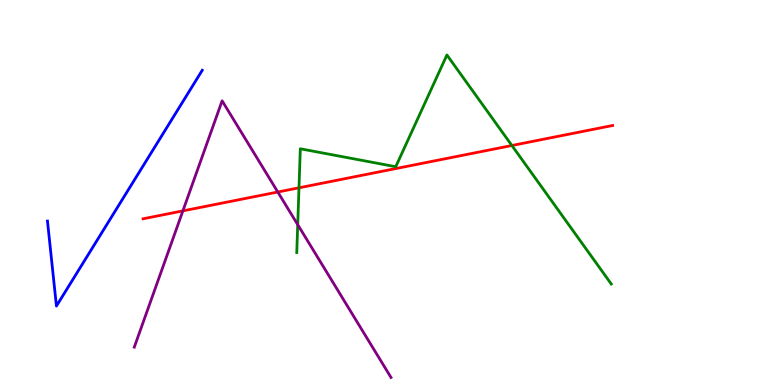[{'lines': ['blue', 'red'], 'intersections': []}, {'lines': ['green', 'red'], 'intersections': [{'x': 3.86, 'y': 5.12}, {'x': 6.6, 'y': 6.22}]}, {'lines': ['purple', 'red'], 'intersections': [{'x': 2.36, 'y': 4.52}, {'x': 3.58, 'y': 5.01}]}, {'lines': ['blue', 'green'], 'intersections': []}, {'lines': ['blue', 'purple'], 'intersections': []}, {'lines': ['green', 'purple'], 'intersections': [{'x': 3.84, 'y': 4.16}]}]